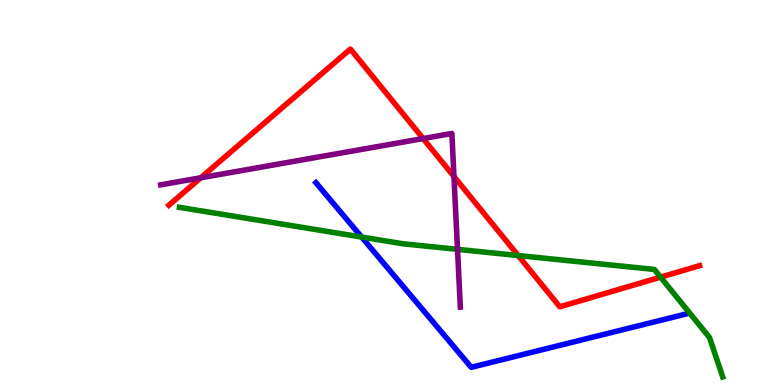[{'lines': ['blue', 'red'], 'intersections': []}, {'lines': ['green', 'red'], 'intersections': [{'x': 6.69, 'y': 3.36}, {'x': 8.52, 'y': 2.8}]}, {'lines': ['purple', 'red'], 'intersections': [{'x': 2.59, 'y': 5.38}, {'x': 5.46, 'y': 6.4}, {'x': 5.86, 'y': 5.41}]}, {'lines': ['blue', 'green'], 'intersections': [{'x': 4.67, 'y': 3.84}]}, {'lines': ['blue', 'purple'], 'intersections': []}, {'lines': ['green', 'purple'], 'intersections': [{'x': 5.9, 'y': 3.52}]}]